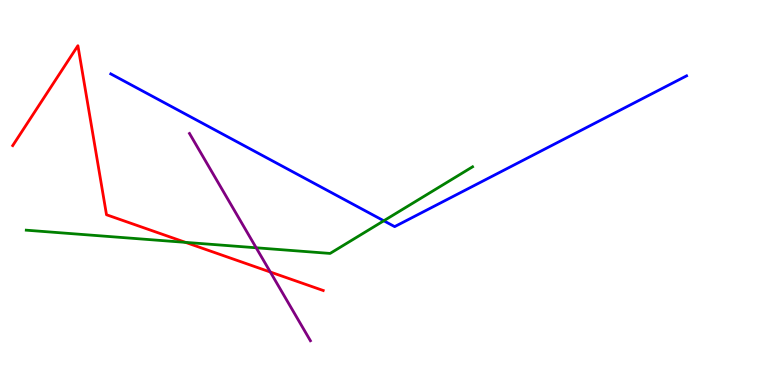[{'lines': ['blue', 'red'], 'intersections': []}, {'lines': ['green', 'red'], 'intersections': [{'x': 2.39, 'y': 3.7}]}, {'lines': ['purple', 'red'], 'intersections': [{'x': 3.49, 'y': 2.93}]}, {'lines': ['blue', 'green'], 'intersections': [{'x': 4.95, 'y': 4.27}]}, {'lines': ['blue', 'purple'], 'intersections': []}, {'lines': ['green', 'purple'], 'intersections': [{'x': 3.31, 'y': 3.56}]}]